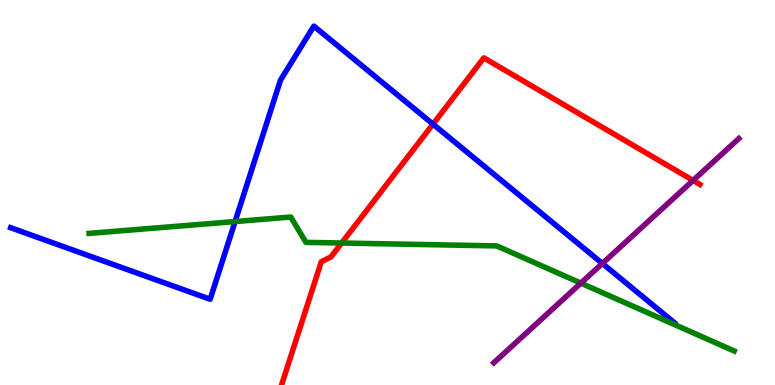[{'lines': ['blue', 'red'], 'intersections': [{'x': 5.59, 'y': 6.78}]}, {'lines': ['green', 'red'], 'intersections': [{'x': 4.41, 'y': 3.69}]}, {'lines': ['purple', 'red'], 'intersections': [{'x': 8.94, 'y': 5.31}]}, {'lines': ['blue', 'green'], 'intersections': [{'x': 3.03, 'y': 4.25}]}, {'lines': ['blue', 'purple'], 'intersections': [{'x': 7.77, 'y': 3.16}]}, {'lines': ['green', 'purple'], 'intersections': [{'x': 7.49, 'y': 2.65}]}]